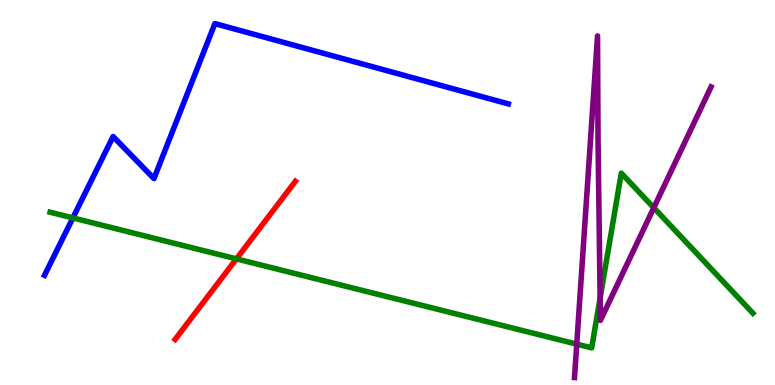[{'lines': ['blue', 'red'], 'intersections': []}, {'lines': ['green', 'red'], 'intersections': [{'x': 3.05, 'y': 3.28}]}, {'lines': ['purple', 'red'], 'intersections': []}, {'lines': ['blue', 'green'], 'intersections': [{'x': 0.94, 'y': 4.34}]}, {'lines': ['blue', 'purple'], 'intersections': []}, {'lines': ['green', 'purple'], 'intersections': [{'x': 7.44, 'y': 1.06}, {'x': 7.74, 'y': 2.26}, {'x': 8.44, 'y': 4.6}]}]